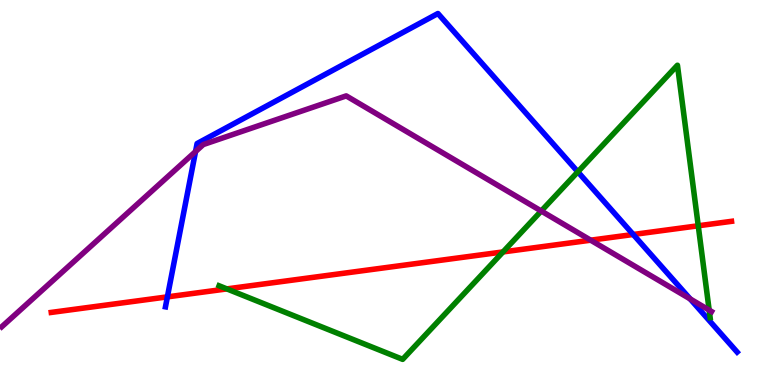[{'lines': ['blue', 'red'], 'intersections': [{'x': 2.16, 'y': 2.29}, {'x': 8.17, 'y': 3.91}]}, {'lines': ['green', 'red'], 'intersections': [{'x': 2.93, 'y': 2.5}, {'x': 6.49, 'y': 3.46}, {'x': 9.01, 'y': 4.14}]}, {'lines': ['purple', 'red'], 'intersections': [{'x': 7.62, 'y': 3.76}]}, {'lines': ['blue', 'green'], 'intersections': [{'x': 7.46, 'y': 5.54}]}, {'lines': ['blue', 'purple'], 'intersections': [{'x': 2.52, 'y': 6.06}, {'x': 8.91, 'y': 2.24}]}, {'lines': ['green', 'purple'], 'intersections': [{'x': 6.98, 'y': 4.52}, {'x': 9.15, 'y': 1.94}]}]